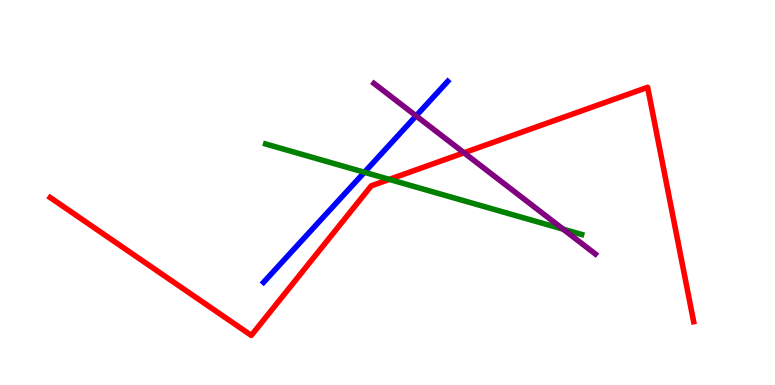[{'lines': ['blue', 'red'], 'intersections': []}, {'lines': ['green', 'red'], 'intersections': [{'x': 5.02, 'y': 5.34}]}, {'lines': ['purple', 'red'], 'intersections': [{'x': 5.99, 'y': 6.03}]}, {'lines': ['blue', 'green'], 'intersections': [{'x': 4.7, 'y': 5.53}]}, {'lines': ['blue', 'purple'], 'intersections': [{'x': 5.37, 'y': 6.99}]}, {'lines': ['green', 'purple'], 'intersections': [{'x': 7.27, 'y': 4.05}]}]